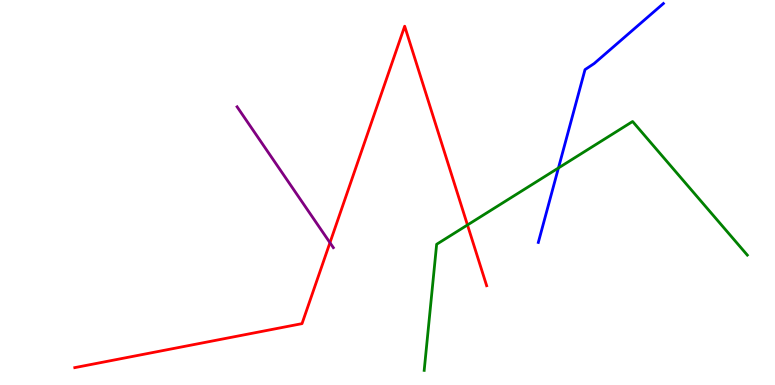[{'lines': ['blue', 'red'], 'intersections': []}, {'lines': ['green', 'red'], 'intersections': [{'x': 6.03, 'y': 4.16}]}, {'lines': ['purple', 'red'], 'intersections': [{'x': 4.26, 'y': 3.7}]}, {'lines': ['blue', 'green'], 'intersections': [{'x': 7.21, 'y': 5.64}]}, {'lines': ['blue', 'purple'], 'intersections': []}, {'lines': ['green', 'purple'], 'intersections': []}]